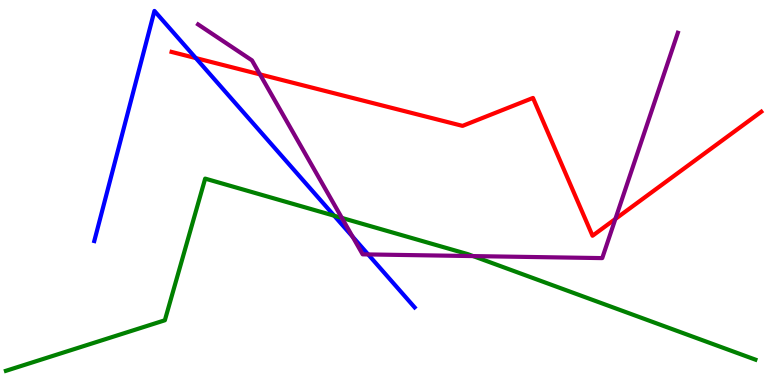[{'lines': ['blue', 'red'], 'intersections': [{'x': 2.53, 'y': 8.49}]}, {'lines': ['green', 'red'], 'intersections': []}, {'lines': ['purple', 'red'], 'intersections': [{'x': 3.35, 'y': 8.07}, {'x': 7.94, 'y': 4.31}]}, {'lines': ['blue', 'green'], 'intersections': [{'x': 4.31, 'y': 4.4}]}, {'lines': ['blue', 'purple'], 'intersections': [{'x': 4.55, 'y': 3.85}, {'x': 4.75, 'y': 3.39}]}, {'lines': ['green', 'purple'], 'intersections': [{'x': 4.41, 'y': 4.34}, {'x': 6.1, 'y': 3.35}]}]